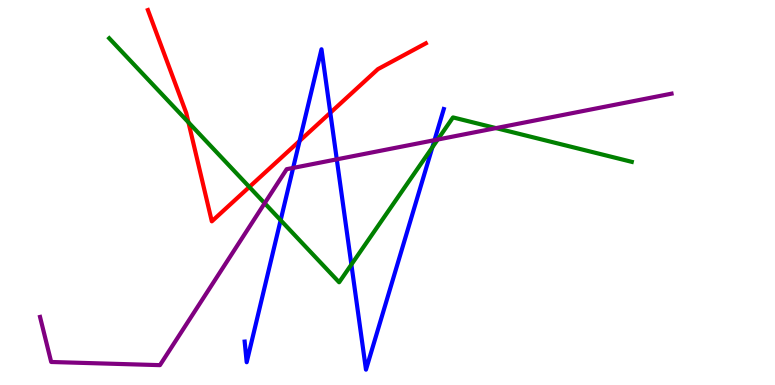[{'lines': ['blue', 'red'], 'intersections': [{'x': 3.87, 'y': 6.34}, {'x': 4.26, 'y': 7.07}]}, {'lines': ['green', 'red'], 'intersections': [{'x': 2.43, 'y': 6.82}, {'x': 3.22, 'y': 5.14}]}, {'lines': ['purple', 'red'], 'intersections': []}, {'lines': ['blue', 'green'], 'intersections': [{'x': 3.62, 'y': 4.28}, {'x': 4.53, 'y': 3.13}, {'x': 5.58, 'y': 6.17}]}, {'lines': ['blue', 'purple'], 'intersections': [{'x': 3.78, 'y': 5.64}, {'x': 4.35, 'y': 5.86}, {'x': 5.61, 'y': 6.36}]}, {'lines': ['green', 'purple'], 'intersections': [{'x': 3.41, 'y': 4.72}, {'x': 5.65, 'y': 6.38}, {'x': 6.4, 'y': 6.67}]}]